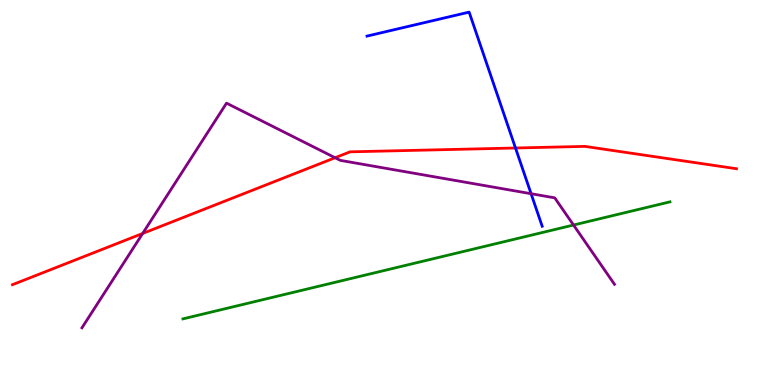[{'lines': ['blue', 'red'], 'intersections': [{'x': 6.65, 'y': 6.16}]}, {'lines': ['green', 'red'], 'intersections': []}, {'lines': ['purple', 'red'], 'intersections': [{'x': 1.84, 'y': 3.94}, {'x': 4.32, 'y': 5.9}]}, {'lines': ['blue', 'green'], 'intersections': []}, {'lines': ['blue', 'purple'], 'intersections': [{'x': 6.85, 'y': 4.97}]}, {'lines': ['green', 'purple'], 'intersections': [{'x': 7.4, 'y': 4.16}]}]